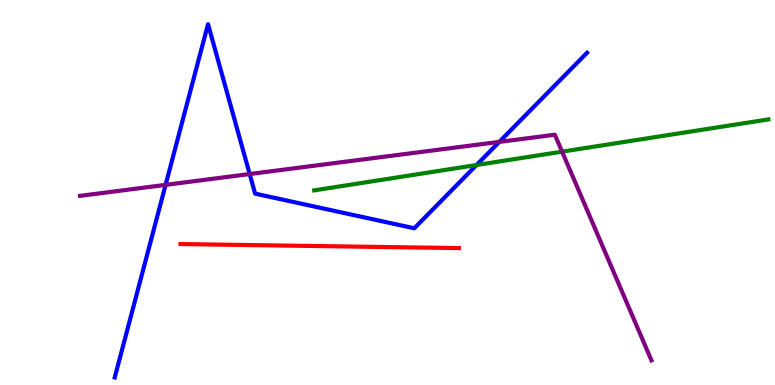[{'lines': ['blue', 'red'], 'intersections': []}, {'lines': ['green', 'red'], 'intersections': []}, {'lines': ['purple', 'red'], 'intersections': []}, {'lines': ['blue', 'green'], 'intersections': [{'x': 6.15, 'y': 5.71}]}, {'lines': ['blue', 'purple'], 'intersections': [{'x': 2.14, 'y': 5.2}, {'x': 3.22, 'y': 5.48}, {'x': 6.44, 'y': 6.31}]}, {'lines': ['green', 'purple'], 'intersections': [{'x': 7.25, 'y': 6.06}]}]